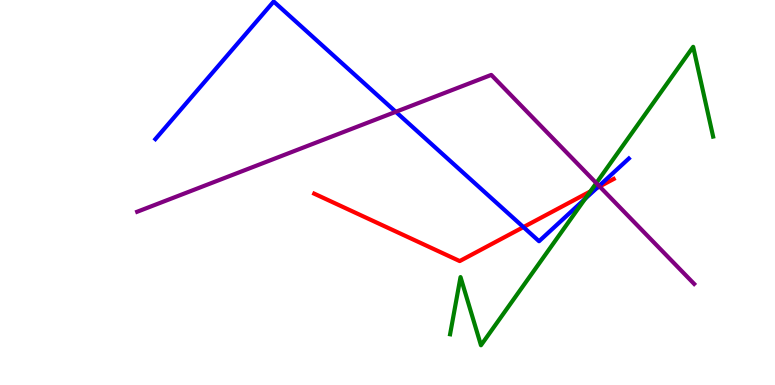[{'lines': ['blue', 'red'], 'intersections': [{'x': 6.75, 'y': 4.1}, {'x': 7.7, 'y': 5.12}]}, {'lines': ['green', 'red'], 'intersections': [{'x': 7.62, 'y': 5.03}]}, {'lines': ['purple', 'red'], 'intersections': [{'x': 7.74, 'y': 5.16}]}, {'lines': ['blue', 'green'], 'intersections': [{'x': 7.55, 'y': 4.84}]}, {'lines': ['blue', 'purple'], 'intersections': [{'x': 5.11, 'y': 7.1}, {'x': 7.73, 'y': 5.17}]}, {'lines': ['green', 'purple'], 'intersections': [{'x': 7.69, 'y': 5.24}]}]